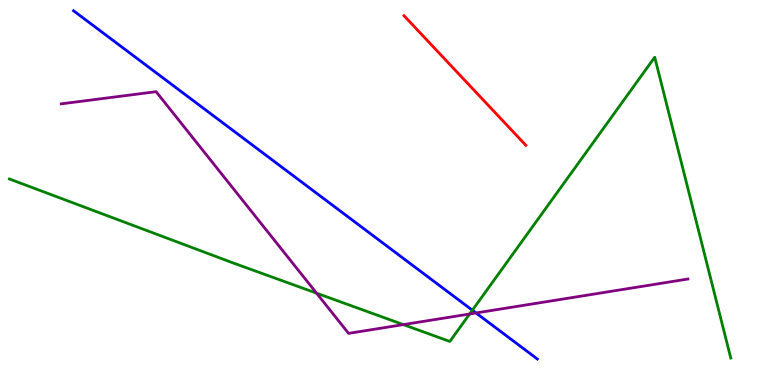[{'lines': ['blue', 'red'], 'intersections': []}, {'lines': ['green', 'red'], 'intersections': []}, {'lines': ['purple', 'red'], 'intersections': []}, {'lines': ['blue', 'green'], 'intersections': [{'x': 6.09, 'y': 1.94}]}, {'lines': ['blue', 'purple'], 'intersections': [{'x': 6.14, 'y': 1.87}]}, {'lines': ['green', 'purple'], 'intersections': [{'x': 4.08, 'y': 2.38}, {'x': 5.2, 'y': 1.57}, {'x': 6.06, 'y': 1.84}]}]